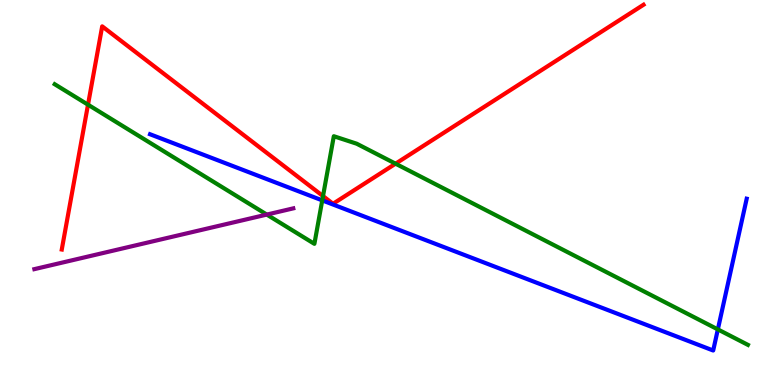[{'lines': ['blue', 'red'], 'intersections': []}, {'lines': ['green', 'red'], 'intersections': [{'x': 1.14, 'y': 7.28}, {'x': 4.17, 'y': 4.91}, {'x': 5.1, 'y': 5.75}]}, {'lines': ['purple', 'red'], 'intersections': []}, {'lines': ['blue', 'green'], 'intersections': [{'x': 4.16, 'y': 4.8}, {'x': 9.26, 'y': 1.44}]}, {'lines': ['blue', 'purple'], 'intersections': []}, {'lines': ['green', 'purple'], 'intersections': [{'x': 3.44, 'y': 4.43}]}]